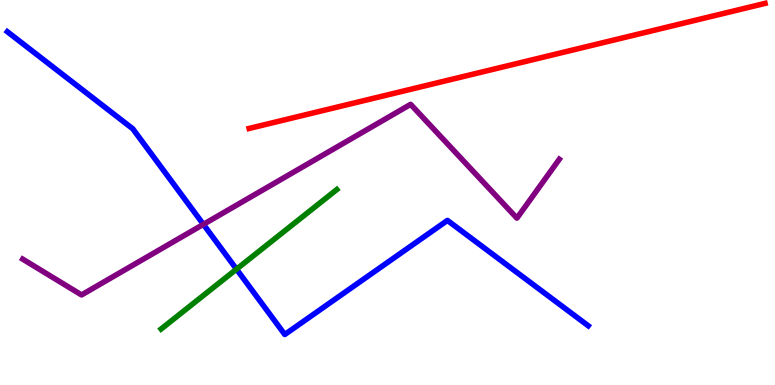[{'lines': ['blue', 'red'], 'intersections': []}, {'lines': ['green', 'red'], 'intersections': []}, {'lines': ['purple', 'red'], 'intersections': []}, {'lines': ['blue', 'green'], 'intersections': [{'x': 3.05, 'y': 3.01}]}, {'lines': ['blue', 'purple'], 'intersections': [{'x': 2.62, 'y': 4.17}]}, {'lines': ['green', 'purple'], 'intersections': []}]